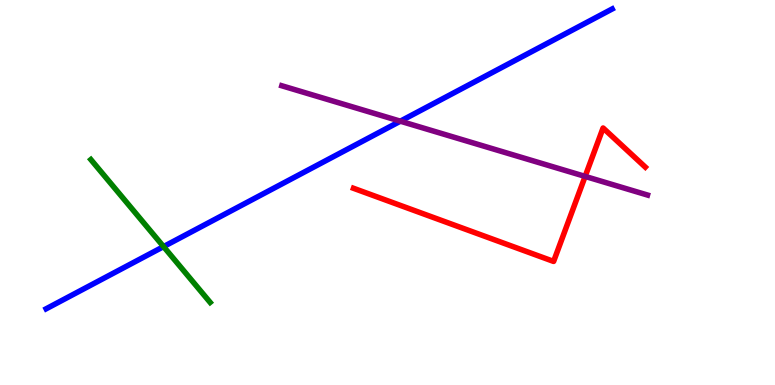[{'lines': ['blue', 'red'], 'intersections': []}, {'lines': ['green', 'red'], 'intersections': []}, {'lines': ['purple', 'red'], 'intersections': [{'x': 7.55, 'y': 5.42}]}, {'lines': ['blue', 'green'], 'intersections': [{'x': 2.11, 'y': 3.59}]}, {'lines': ['blue', 'purple'], 'intersections': [{'x': 5.17, 'y': 6.85}]}, {'lines': ['green', 'purple'], 'intersections': []}]